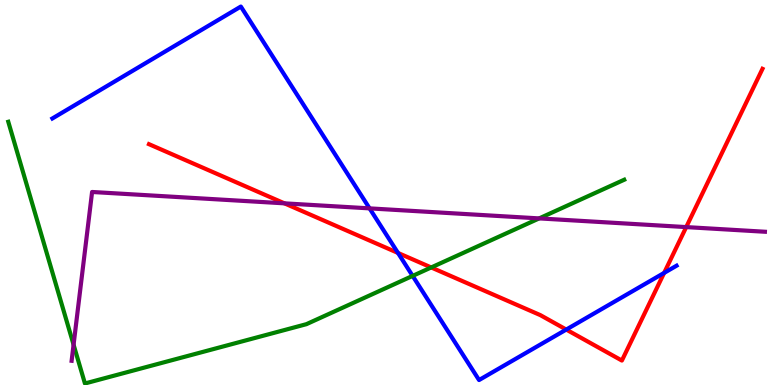[{'lines': ['blue', 'red'], 'intersections': [{'x': 5.14, 'y': 3.43}, {'x': 7.31, 'y': 1.44}, {'x': 8.57, 'y': 2.91}]}, {'lines': ['green', 'red'], 'intersections': [{'x': 5.56, 'y': 3.05}]}, {'lines': ['purple', 'red'], 'intersections': [{'x': 3.67, 'y': 4.72}, {'x': 8.85, 'y': 4.1}]}, {'lines': ['blue', 'green'], 'intersections': [{'x': 5.32, 'y': 2.83}]}, {'lines': ['blue', 'purple'], 'intersections': [{'x': 4.77, 'y': 4.59}]}, {'lines': ['green', 'purple'], 'intersections': [{'x': 0.949, 'y': 1.05}, {'x': 6.96, 'y': 4.33}]}]